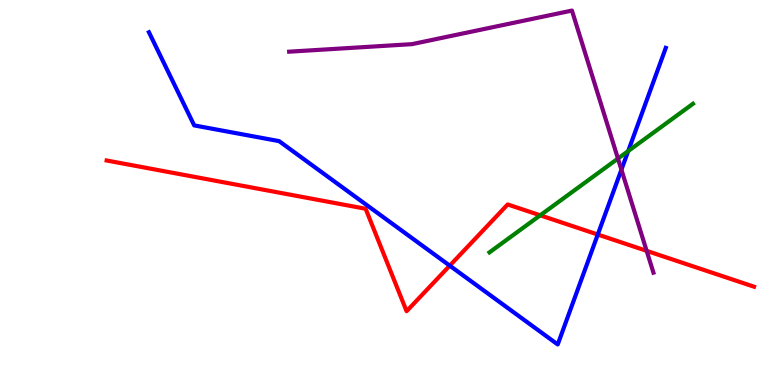[{'lines': ['blue', 'red'], 'intersections': [{'x': 5.8, 'y': 3.1}, {'x': 7.71, 'y': 3.91}]}, {'lines': ['green', 'red'], 'intersections': [{'x': 6.97, 'y': 4.41}]}, {'lines': ['purple', 'red'], 'intersections': [{'x': 8.34, 'y': 3.48}]}, {'lines': ['blue', 'green'], 'intersections': [{'x': 8.11, 'y': 6.08}]}, {'lines': ['blue', 'purple'], 'intersections': [{'x': 8.02, 'y': 5.59}]}, {'lines': ['green', 'purple'], 'intersections': [{'x': 7.97, 'y': 5.88}]}]